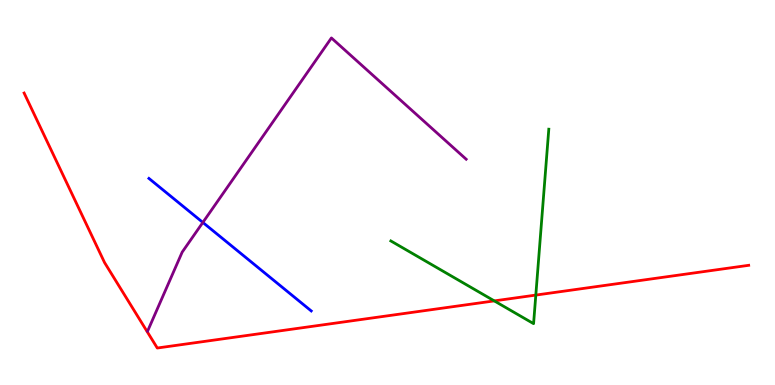[{'lines': ['blue', 'red'], 'intersections': []}, {'lines': ['green', 'red'], 'intersections': [{'x': 6.38, 'y': 2.18}, {'x': 6.91, 'y': 2.34}]}, {'lines': ['purple', 'red'], 'intersections': []}, {'lines': ['blue', 'green'], 'intersections': []}, {'lines': ['blue', 'purple'], 'intersections': [{'x': 2.62, 'y': 4.22}]}, {'lines': ['green', 'purple'], 'intersections': []}]